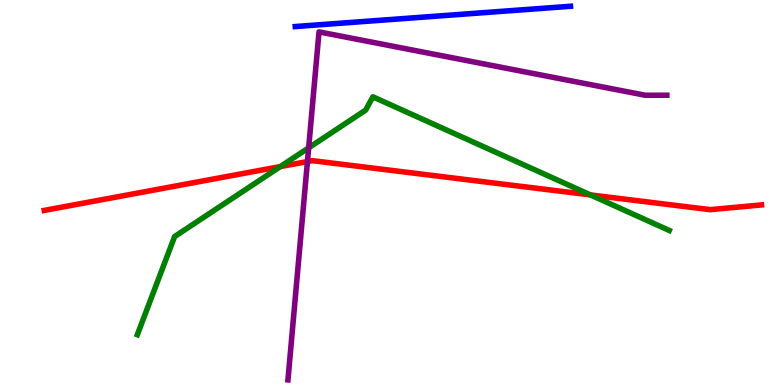[{'lines': ['blue', 'red'], 'intersections': []}, {'lines': ['green', 'red'], 'intersections': [{'x': 3.62, 'y': 5.67}, {'x': 7.62, 'y': 4.94}]}, {'lines': ['purple', 'red'], 'intersections': [{'x': 3.97, 'y': 5.8}]}, {'lines': ['blue', 'green'], 'intersections': []}, {'lines': ['blue', 'purple'], 'intersections': []}, {'lines': ['green', 'purple'], 'intersections': [{'x': 3.98, 'y': 6.16}]}]